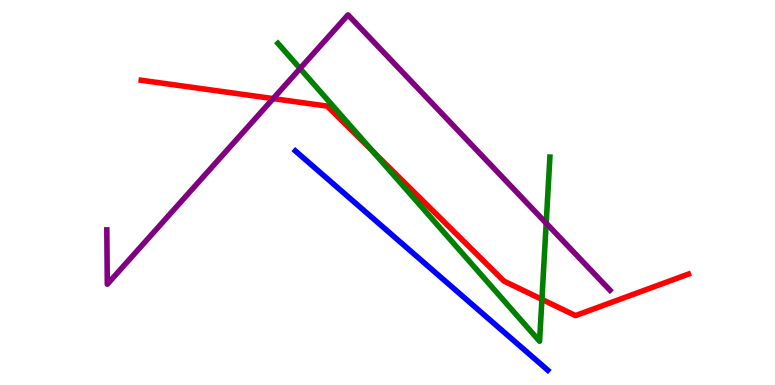[{'lines': ['blue', 'red'], 'intersections': []}, {'lines': ['green', 'red'], 'intersections': [{'x': 4.8, 'y': 6.08}, {'x': 6.99, 'y': 2.22}]}, {'lines': ['purple', 'red'], 'intersections': [{'x': 3.52, 'y': 7.44}]}, {'lines': ['blue', 'green'], 'intersections': []}, {'lines': ['blue', 'purple'], 'intersections': []}, {'lines': ['green', 'purple'], 'intersections': [{'x': 3.87, 'y': 8.22}, {'x': 7.05, 'y': 4.2}]}]